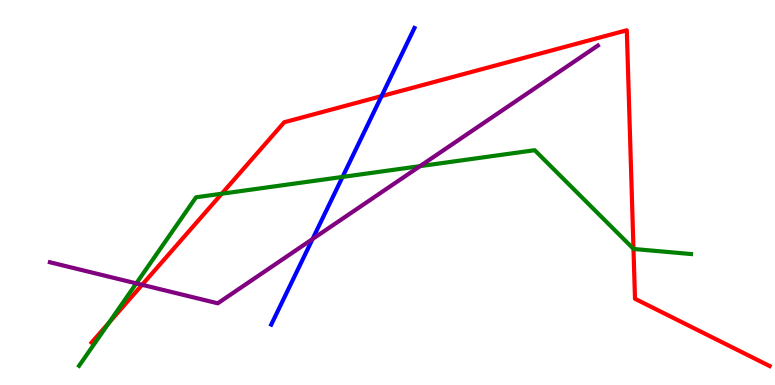[{'lines': ['blue', 'red'], 'intersections': [{'x': 4.92, 'y': 7.5}]}, {'lines': ['green', 'red'], 'intersections': [{'x': 1.41, 'y': 1.62}, {'x': 2.86, 'y': 4.97}, {'x': 8.17, 'y': 3.54}]}, {'lines': ['purple', 'red'], 'intersections': [{'x': 1.83, 'y': 2.6}]}, {'lines': ['blue', 'green'], 'intersections': [{'x': 4.42, 'y': 5.4}]}, {'lines': ['blue', 'purple'], 'intersections': [{'x': 4.03, 'y': 3.79}]}, {'lines': ['green', 'purple'], 'intersections': [{'x': 1.76, 'y': 2.64}, {'x': 5.42, 'y': 5.68}]}]